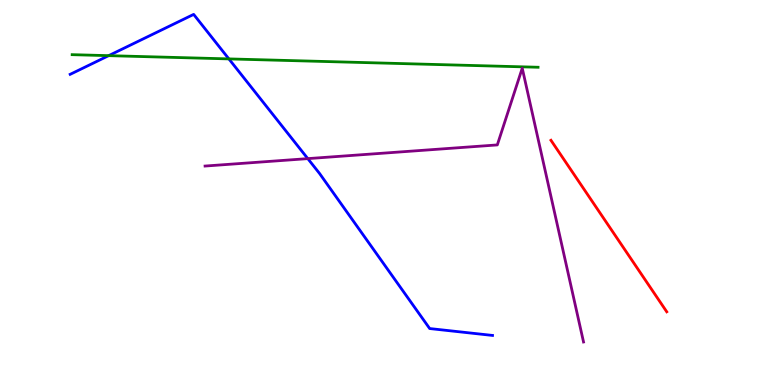[{'lines': ['blue', 'red'], 'intersections': []}, {'lines': ['green', 'red'], 'intersections': []}, {'lines': ['purple', 'red'], 'intersections': []}, {'lines': ['blue', 'green'], 'intersections': [{'x': 1.4, 'y': 8.55}, {'x': 2.95, 'y': 8.47}]}, {'lines': ['blue', 'purple'], 'intersections': [{'x': 3.97, 'y': 5.88}]}, {'lines': ['green', 'purple'], 'intersections': []}]